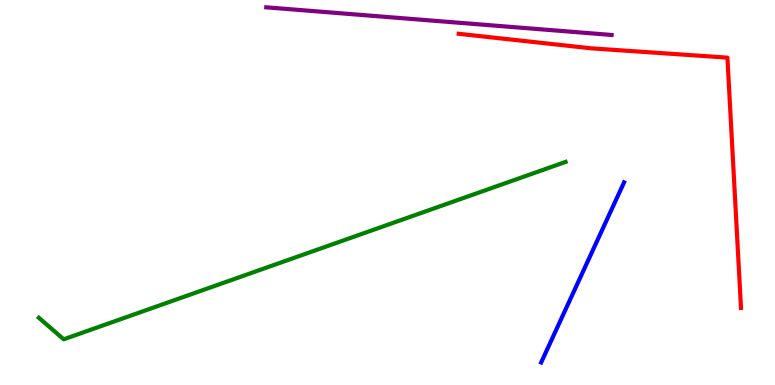[{'lines': ['blue', 'red'], 'intersections': []}, {'lines': ['green', 'red'], 'intersections': []}, {'lines': ['purple', 'red'], 'intersections': []}, {'lines': ['blue', 'green'], 'intersections': []}, {'lines': ['blue', 'purple'], 'intersections': []}, {'lines': ['green', 'purple'], 'intersections': []}]